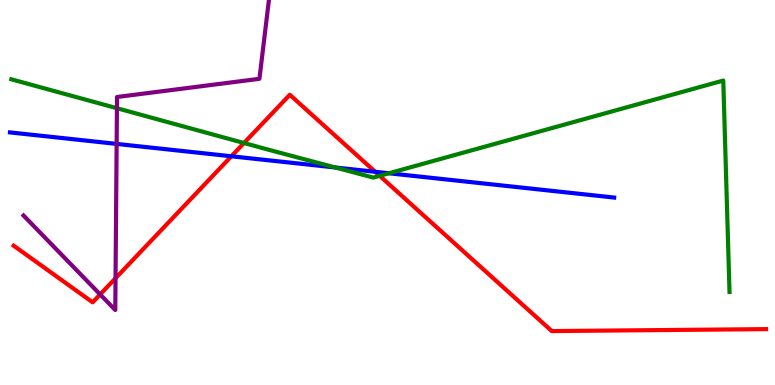[{'lines': ['blue', 'red'], 'intersections': [{'x': 2.99, 'y': 5.94}, {'x': 4.84, 'y': 5.54}]}, {'lines': ['green', 'red'], 'intersections': [{'x': 3.15, 'y': 6.29}, {'x': 4.9, 'y': 5.43}]}, {'lines': ['purple', 'red'], 'intersections': [{'x': 1.29, 'y': 2.35}, {'x': 1.49, 'y': 2.77}]}, {'lines': ['blue', 'green'], 'intersections': [{'x': 4.33, 'y': 5.65}, {'x': 5.02, 'y': 5.5}]}, {'lines': ['blue', 'purple'], 'intersections': [{'x': 1.51, 'y': 6.26}]}, {'lines': ['green', 'purple'], 'intersections': [{'x': 1.51, 'y': 7.19}]}]